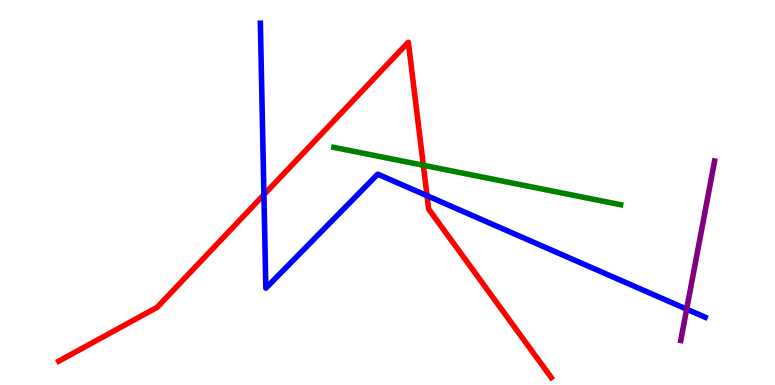[{'lines': ['blue', 'red'], 'intersections': [{'x': 3.41, 'y': 4.94}, {'x': 5.51, 'y': 4.92}]}, {'lines': ['green', 'red'], 'intersections': [{'x': 5.46, 'y': 5.71}]}, {'lines': ['purple', 'red'], 'intersections': []}, {'lines': ['blue', 'green'], 'intersections': []}, {'lines': ['blue', 'purple'], 'intersections': [{'x': 8.86, 'y': 1.97}]}, {'lines': ['green', 'purple'], 'intersections': []}]